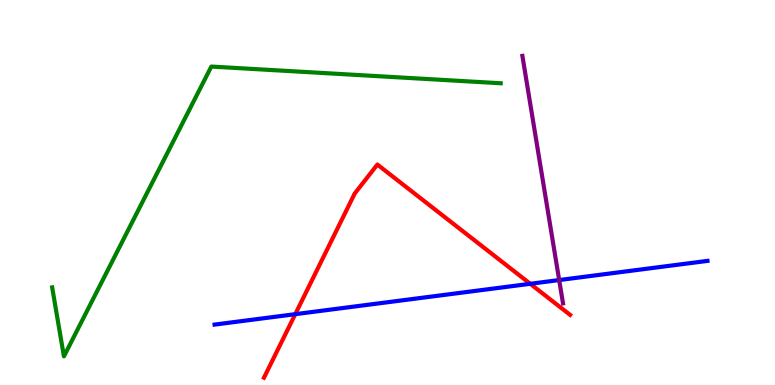[{'lines': ['blue', 'red'], 'intersections': [{'x': 3.81, 'y': 1.84}, {'x': 6.84, 'y': 2.63}]}, {'lines': ['green', 'red'], 'intersections': []}, {'lines': ['purple', 'red'], 'intersections': []}, {'lines': ['blue', 'green'], 'intersections': []}, {'lines': ['blue', 'purple'], 'intersections': [{'x': 7.22, 'y': 2.73}]}, {'lines': ['green', 'purple'], 'intersections': []}]